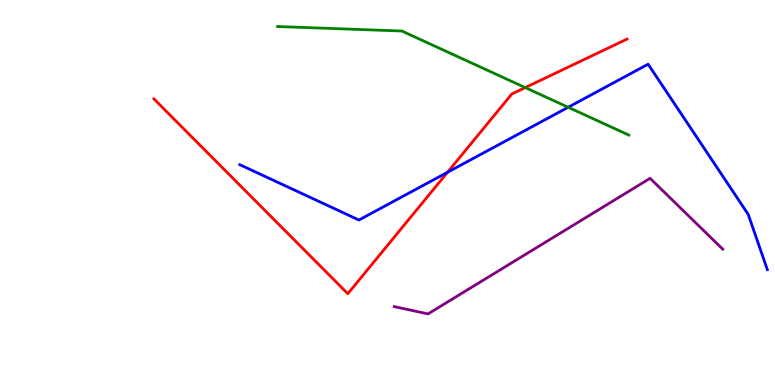[{'lines': ['blue', 'red'], 'intersections': [{'x': 5.77, 'y': 5.53}]}, {'lines': ['green', 'red'], 'intersections': [{'x': 6.78, 'y': 7.73}]}, {'lines': ['purple', 'red'], 'intersections': []}, {'lines': ['blue', 'green'], 'intersections': [{'x': 7.33, 'y': 7.21}]}, {'lines': ['blue', 'purple'], 'intersections': []}, {'lines': ['green', 'purple'], 'intersections': []}]